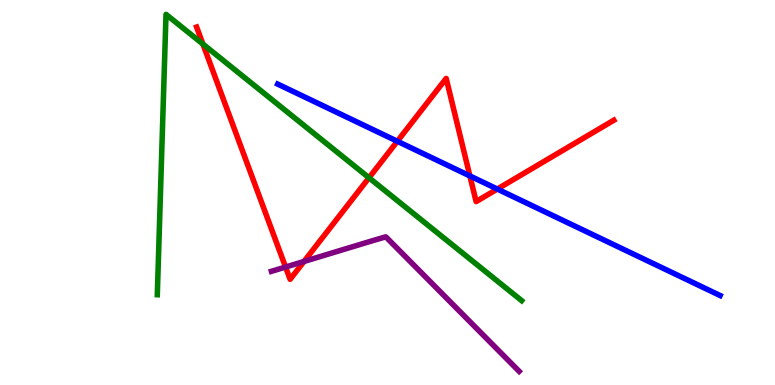[{'lines': ['blue', 'red'], 'intersections': [{'x': 5.13, 'y': 6.33}, {'x': 6.06, 'y': 5.43}, {'x': 6.42, 'y': 5.09}]}, {'lines': ['green', 'red'], 'intersections': [{'x': 2.62, 'y': 8.85}, {'x': 4.76, 'y': 5.38}]}, {'lines': ['purple', 'red'], 'intersections': [{'x': 3.68, 'y': 3.06}, {'x': 3.92, 'y': 3.21}]}, {'lines': ['blue', 'green'], 'intersections': []}, {'lines': ['blue', 'purple'], 'intersections': []}, {'lines': ['green', 'purple'], 'intersections': []}]